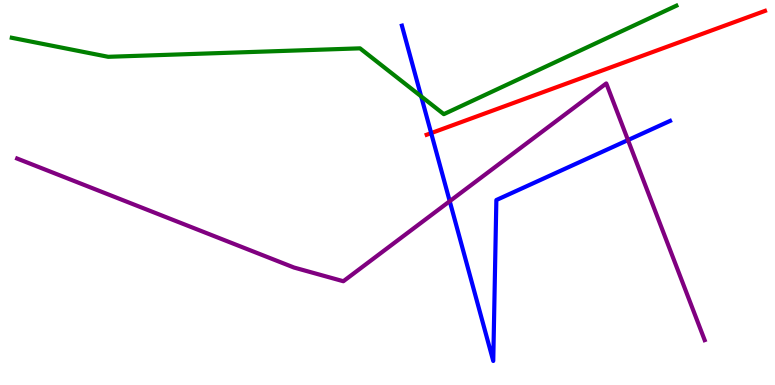[{'lines': ['blue', 'red'], 'intersections': [{'x': 5.56, 'y': 6.54}]}, {'lines': ['green', 'red'], 'intersections': []}, {'lines': ['purple', 'red'], 'intersections': []}, {'lines': ['blue', 'green'], 'intersections': [{'x': 5.43, 'y': 7.5}]}, {'lines': ['blue', 'purple'], 'intersections': [{'x': 5.8, 'y': 4.77}, {'x': 8.1, 'y': 6.36}]}, {'lines': ['green', 'purple'], 'intersections': []}]